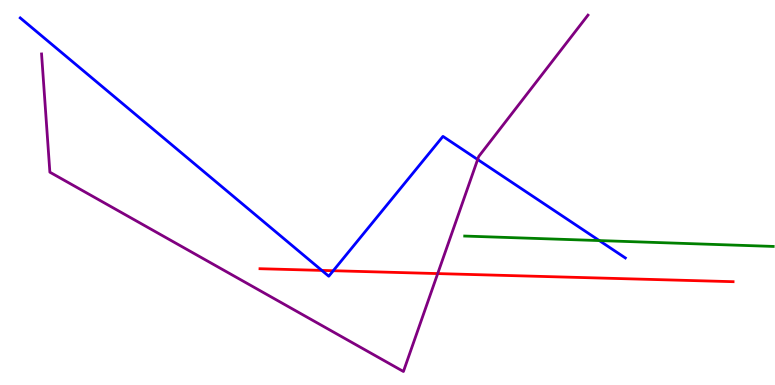[{'lines': ['blue', 'red'], 'intersections': [{'x': 4.15, 'y': 2.98}, {'x': 4.3, 'y': 2.97}]}, {'lines': ['green', 'red'], 'intersections': []}, {'lines': ['purple', 'red'], 'intersections': [{'x': 5.65, 'y': 2.89}]}, {'lines': ['blue', 'green'], 'intersections': [{'x': 7.73, 'y': 3.75}]}, {'lines': ['blue', 'purple'], 'intersections': [{'x': 6.16, 'y': 5.86}]}, {'lines': ['green', 'purple'], 'intersections': []}]